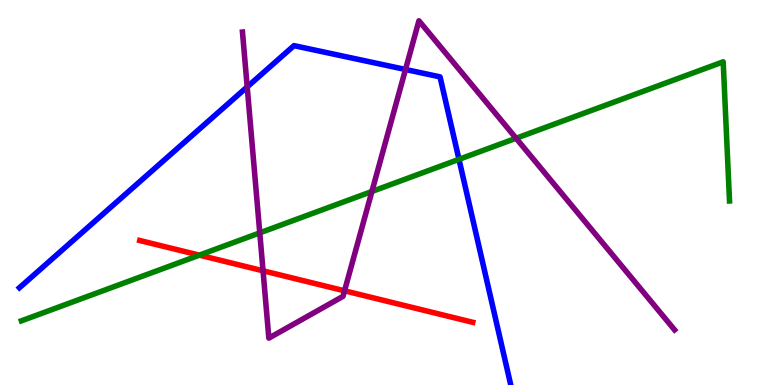[{'lines': ['blue', 'red'], 'intersections': []}, {'lines': ['green', 'red'], 'intersections': [{'x': 2.57, 'y': 3.37}]}, {'lines': ['purple', 'red'], 'intersections': [{'x': 3.39, 'y': 2.97}, {'x': 4.45, 'y': 2.45}]}, {'lines': ['blue', 'green'], 'intersections': [{'x': 5.92, 'y': 5.86}]}, {'lines': ['blue', 'purple'], 'intersections': [{'x': 3.19, 'y': 7.74}, {'x': 5.23, 'y': 8.2}]}, {'lines': ['green', 'purple'], 'intersections': [{'x': 3.35, 'y': 3.95}, {'x': 4.8, 'y': 5.03}, {'x': 6.66, 'y': 6.41}]}]